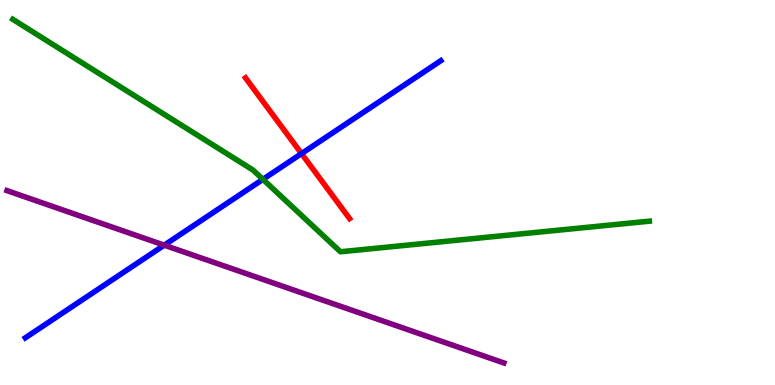[{'lines': ['blue', 'red'], 'intersections': [{'x': 3.89, 'y': 6.01}]}, {'lines': ['green', 'red'], 'intersections': []}, {'lines': ['purple', 'red'], 'intersections': []}, {'lines': ['blue', 'green'], 'intersections': [{'x': 3.39, 'y': 5.34}]}, {'lines': ['blue', 'purple'], 'intersections': [{'x': 2.12, 'y': 3.63}]}, {'lines': ['green', 'purple'], 'intersections': []}]